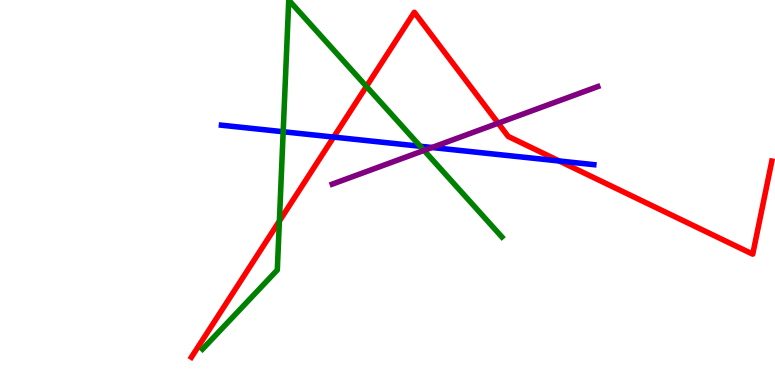[{'lines': ['blue', 'red'], 'intersections': [{'x': 4.31, 'y': 6.44}, {'x': 7.22, 'y': 5.82}]}, {'lines': ['green', 'red'], 'intersections': [{'x': 3.6, 'y': 4.26}, {'x': 4.73, 'y': 7.76}]}, {'lines': ['purple', 'red'], 'intersections': [{'x': 6.43, 'y': 6.8}]}, {'lines': ['blue', 'green'], 'intersections': [{'x': 3.65, 'y': 6.58}, {'x': 5.42, 'y': 6.2}]}, {'lines': ['blue', 'purple'], 'intersections': [{'x': 5.57, 'y': 6.17}]}, {'lines': ['green', 'purple'], 'intersections': [{'x': 5.47, 'y': 6.09}]}]